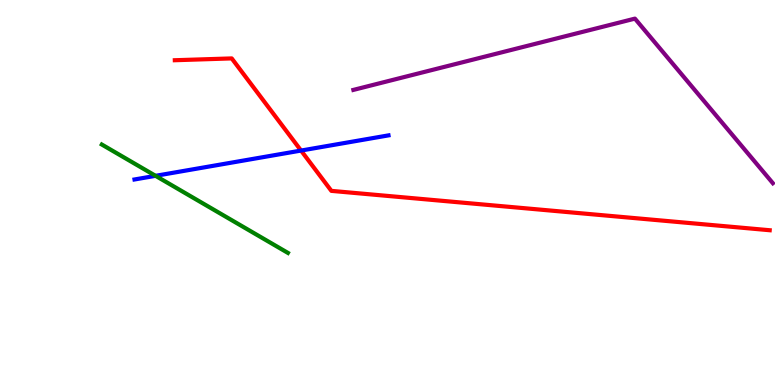[{'lines': ['blue', 'red'], 'intersections': [{'x': 3.88, 'y': 6.09}]}, {'lines': ['green', 'red'], 'intersections': []}, {'lines': ['purple', 'red'], 'intersections': []}, {'lines': ['blue', 'green'], 'intersections': [{'x': 2.01, 'y': 5.43}]}, {'lines': ['blue', 'purple'], 'intersections': []}, {'lines': ['green', 'purple'], 'intersections': []}]